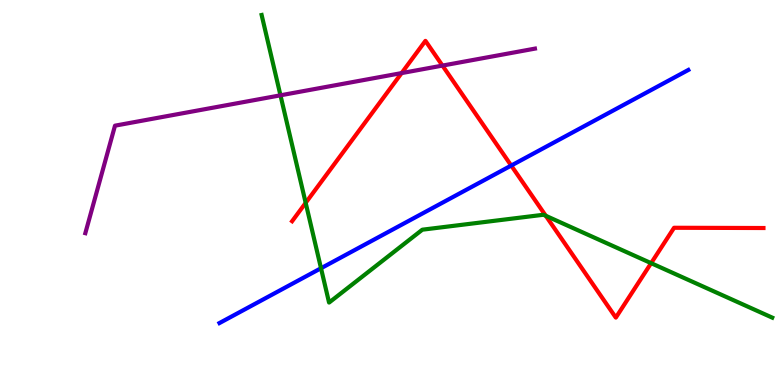[{'lines': ['blue', 'red'], 'intersections': [{'x': 6.6, 'y': 5.7}]}, {'lines': ['green', 'red'], 'intersections': [{'x': 3.94, 'y': 4.73}, {'x': 7.04, 'y': 4.39}, {'x': 8.4, 'y': 3.16}]}, {'lines': ['purple', 'red'], 'intersections': [{'x': 5.18, 'y': 8.1}, {'x': 5.71, 'y': 8.3}]}, {'lines': ['blue', 'green'], 'intersections': [{'x': 4.14, 'y': 3.03}]}, {'lines': ['blue', 'purple'], 'intersections': []}, {'lines': ['green', 'purple'], 'intersections': [{'x': 3.62, 'y': 7.52}]}]